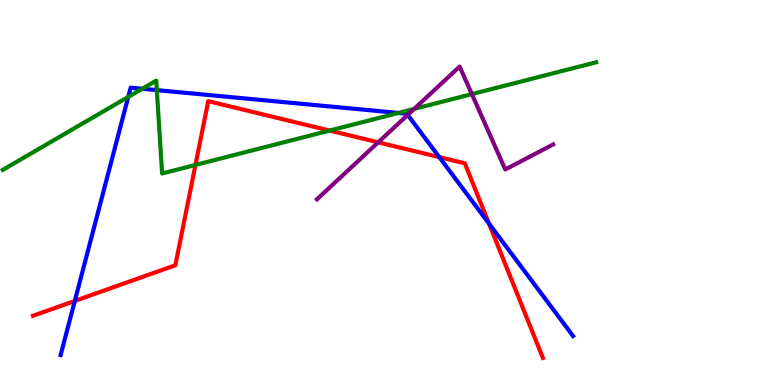[{'lines': ['blue', 'red'], 'intersections': [{'x': 0.965, 'y': 2.18}, {'x': 5.67, 'y': 5.92}, {'x': 6.31, 'y': 4.19}]}, {'lines': ['green', 'red'], 'intersections': [{'x': 2.52, 'y': 5.72}, {'x': 4.25, 'y': 6.61}]}, {'lines': ['purple', 'red'], 'intersections': [{'x': 4.88, 'y': 6.3}]}, {'lines': ['blue', 'green'], 'intersections': [{'x': 1.65, 'y': 7.48}, {'x': 1.84, 'y': 7.69}, {'x': 2.02, 'y': 7.66}, {'x': 5.14, 'y': 7.07}]}, {'lines': ['blue', 'purple'], 'intersections': [{'x': 5.26, 'y': 7.02}]}, {'lines': ['green', 'purple'], 'intersections': [{'x': 5.34, 'y': 7.17}, {'x': 6.09, 'y': 7.56}]}]